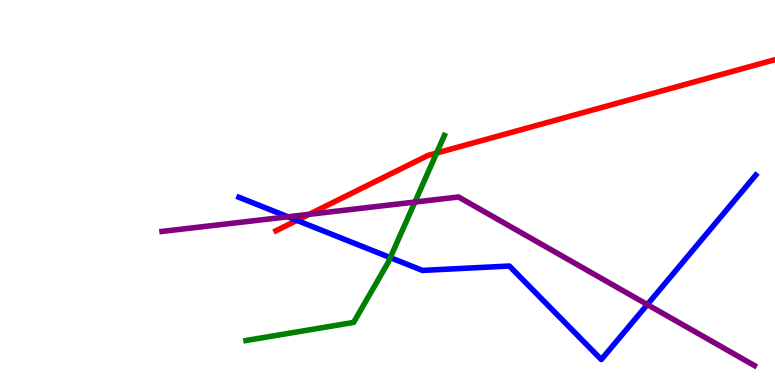[{'lines': ['blue', 'red'], 'intersections': [{'x': 3.83, 'y': 4.28}]}, {'lines': ['green', 'red'], 'intersections': [{'x': 5.63, 'y': 6.02}]}, {'lines': ['purple', 'red'], 'intersections': [{'x': 3.99, 'y': 4.43}]}, {'lines': ['blue', 'green'], 'intersections': [{'x': 5.04, 'y': 3.31}]}, {'lines': ['blue', 'purple'], 'intersections': [{'x': 3.72, 'y': 4.37}, {'x': 8.35, 'y': 2.09}]}, {'lines': ['green', 'purple'], 'intersections': [{'x': 5.35, 'y': 4.75}]}]